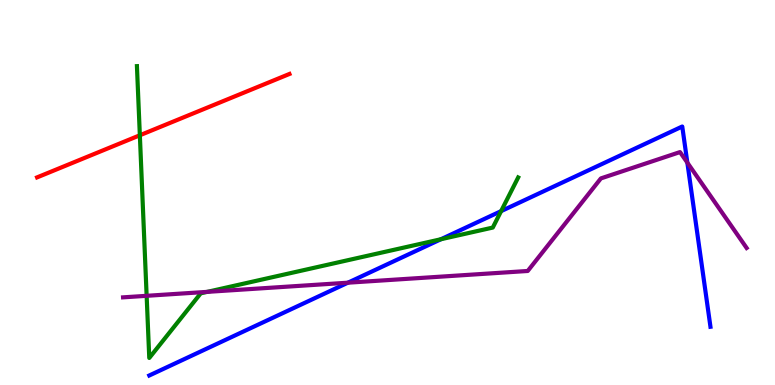[{'lines': ['blue', 'red'], 'intersections': []}, {'lines': ['green', 'red'], 'intersections': [{'x': 1.8, 'y': 6.49}]}, {'lines': ['purple', 'red'], 'intersections': []}, {'lines': ['blue', 'green'], 'intersections': [{'x': 5.69, 'y': 3.79}, {'x': 6.47, 'y': 4.52}]}, {'lines': ['blue', 'purple'], 'intersections': [{'x': 4.49, 'y': 2.66}, {'x': 8.87, 'y': 5.78}]}, {'lines': ['green', 'purple'], 'intersections': [{'x': 1.89, 'y': 2.32}, {'x': 2.67, 'y': 2.42}]}]